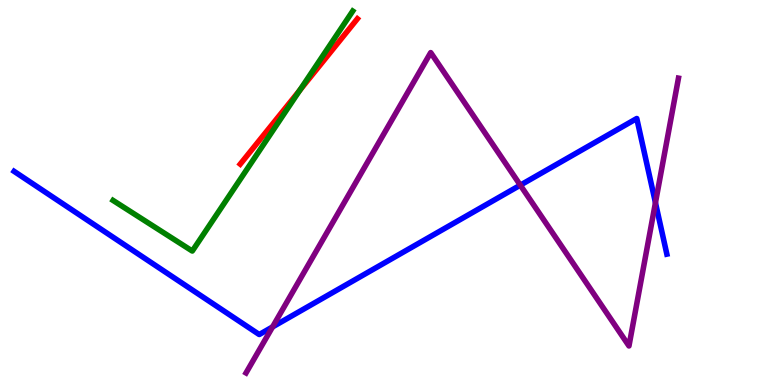[{'lines': ['blue', 'red'], 'intersections': []}, {'lines': ['green', 'red'], 'intersections': [{'x': 3.87, 'y': 7.66}]}, {'lines': ['purple', 'red'], 'intersections': []}, {'lines': ['blue', 'green'], 'intersections': []}, {'lines': ['blue', 'purple'], 'intersections': [{'x': 3.52, 'y': 1.51}, {'x': 6.71, 'y': 5.19}, {'x': 8.46, 'y': 4.73}]}, {'lines': ['green', 'purple'], 'intersections': []}]